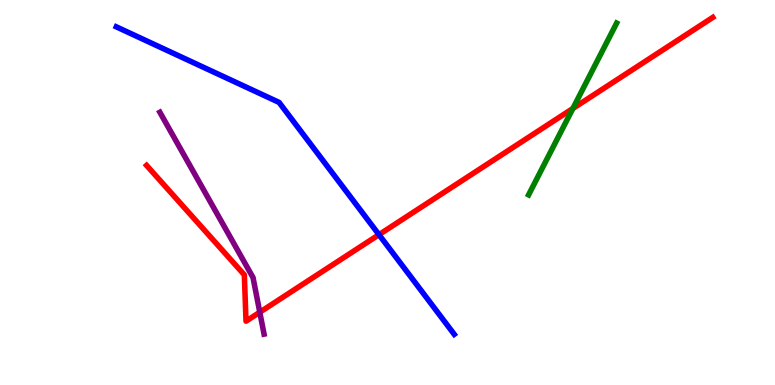[{'lines': ['blue', 'red'], 'intersections': [{'x': 4.89, 'y': 3.9}]}, {'lines': ['green', 'red'], 'intersections': [{'x': 7.39, 'y': 7.18}]}, {'lines': ['purple', 'red'], 'intersections': [{'x': 3.35, 'y': 1.89}]}, {'lines': ['blue', 'green'], 'intersections': []}, {'lines': ['blue', 'purple'], 'intersections': []}, {'lines': ['green', 'purple'], 'intersections': []}]